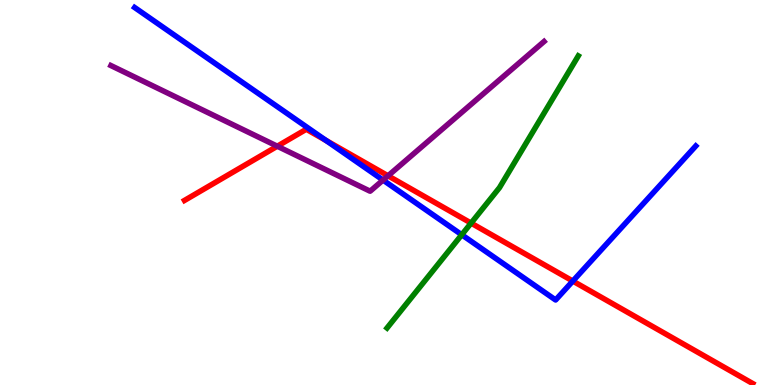[{'lines': ['blue', 'red'], 'intersections': [{'x': 4.21, 'y': 6.35}, {'x': 7.39, 'y': 2.7}]}, {'lines': ['green', 'red'], 'intersections': [{'x': 6.08, 'y': 4.21}]}, {'lines': ['purple', 'red'], 'intersections': [{'x': 3.58, 'y': 6.2}, {'x': 5.01, 'y': 5.43}]}, {'lines': ['blue', 'green'], 'intersections': [{'x': 5.96, 'y': 3.9}]}, {'lines': ['blue', 'purple'], 'intersections': [{'x': 4.94, 'y': 5.32}]}, {'lines': ['green', 'purple'], 'intersections': []}]